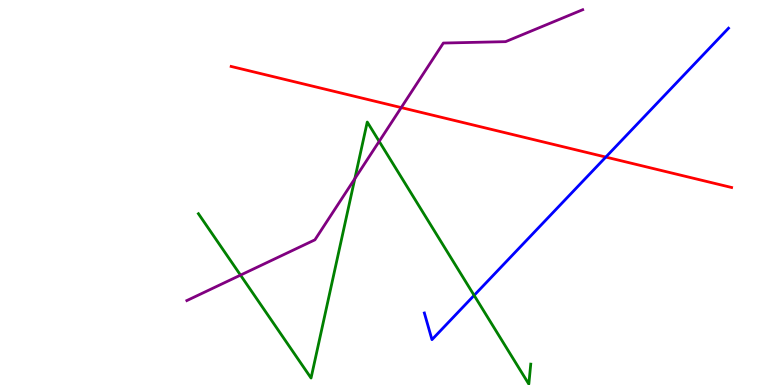[{'lines': ['blue', 'red'], 'intersections': [{'x': 7.82, 'y': 5.92}]}, {'lines': ['green', 'red'], 'intersections': []}, {'lines': ['purple', 'red'], 'intersections': [{'x': 5.18, 'y': 7.21}]}, {'lines': ['blue', 'green'], 'intersections': [{'x': 6.12, 'y': 2.33}]}, {'lines': ['blue', 'purple'], 'intersections': []}, {'lines': ['green', 'purple'], 'intersections': [{'x': 3.1, 'y': 2.85}, {'x': 4.58, 'y': 5.36}, {'x': 4.89, 'y': 6.33}]}]